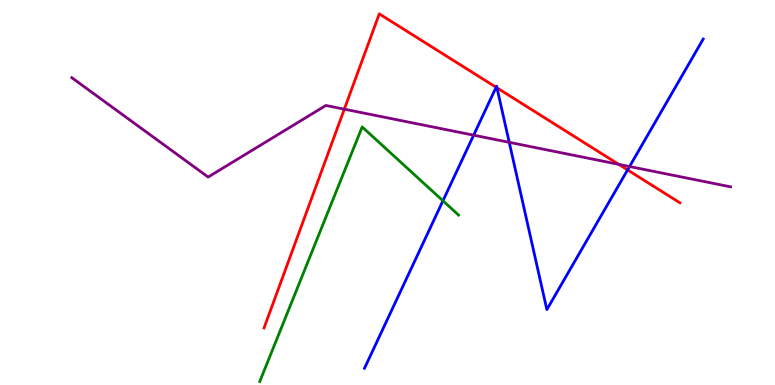[{'lines': ['blue', 'red'], 'intersections': [{'x': 6.4, 'y': 7.73}, {'x': 6.41, 'y': 7.72}, {'x': 8.1, 'y': 5.59}]}, {'lines': ['green', 'red'], 'intersections': []}, {'lines': ['purple', 'red'], 'intersections': [{'x': 4.44, 'y': 7.16}, {'x': 7.98, 'y': 5.73}]}, {'lines': ['blue', 'green'], 'intersections': [{'x': 5.72, 'y': 4.79}]}, {'lines': ['blue', 'purple'], 'intersections': [{'x': 6.11, 'y': 6.49}, {'x': 6.57, 'y': 6.3}, {'x': 8.12, 'y': 5.67}]}, {'lines': ['green', 'purple'], 'intersections': []}]